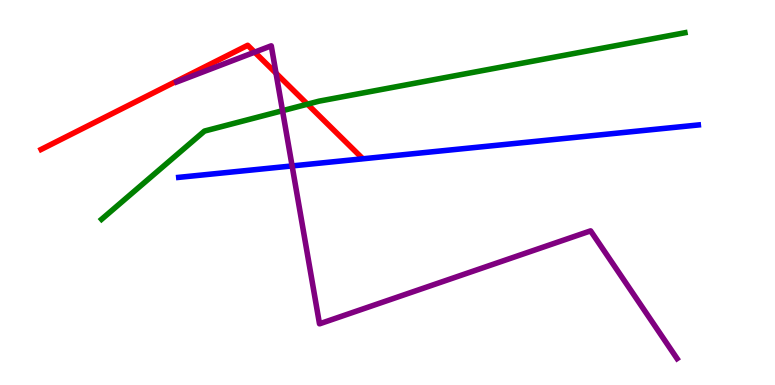[{'lines': ['blue', 'red'], 'intersections': []}, {'lines': ['green', 'red'], 'intersections': [{'x': 3.97, 'y': 7.29}]}, {'lines': ['purple', 'red'], 'intersections': [{'x': 3.29, 'y': 8.65}, {'x': 3.56, 'y': 8.1}]}, {'lines': ['blue', 'green'], 'intersections': []}, {'lines': ['blue', 'purple'], 'intersections': [{'x': 3.77, 'y': 5.69}]}, {'lines': ['green', 'purple'], 'intersections': [{'x': 3.65, 'y': 7.12}]}]